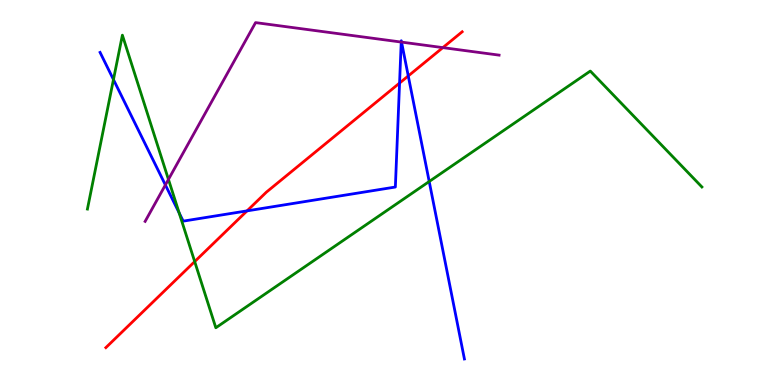[{'lines': ['blue', 'red'], 'intersections': [{'x': 3.19, 'y': 4.52}, {'x': 5.16, 'y': 7.84}, {'x': 5.27, 'y': 8.03}]}, {'lines': ['green', 'red'], 'intersections': [{'x': 2.51, 'y': 3.21}]}, {'lines': ['purple', 'red'], 'intersections': [{'x': 5.71, 'y': 8.76}]}, {'lines': ['blue', 'green'], 'intersections': [{'x': 1.46, 'y': 7.93}, {'x': 2.31, 'y': 4.47}, {'x': 5.54, 'y': 5.29}]}, {'lines': ['blue', 'purple'], 'intersections': [{'x': 2.13, 'y': 5.2}, {'x': 5.18, 'y': 8.91}, {'x': 5.18, 'y': 8.91}]}, {'lines': ['green', 'purple'], 'intersections': [{'x': 2.17, 'y': 5.34}]}]